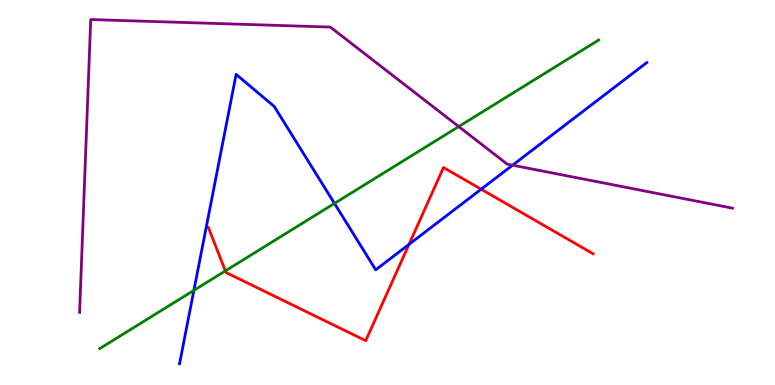[{'lines': ['blue', 'red'], 'intersections': [{'x': 5.28, 'y': 3.65}, {'x': 6.21, 'y': 5.09}]}, {'lines': ['green', 'red'], 'intersections': [{'x': 2.91, 'y': 2.96}]}, {'lines': ['purple', 'red'], 'intersections': []}, {'lines': ['blue', 'green'], 'intersections': [{'x': 2.5, 'y': 2.46}, {'x': 4.32, 'y': 4.72}]}, {'lines': ['blue', 'purple'], 'intersections': [{'x': 6.61, 'y': 5.71}]}, {'lines': ['green', 'purple'], 'intersections': [{'x': 5.92, 'y': 6.71}]}]